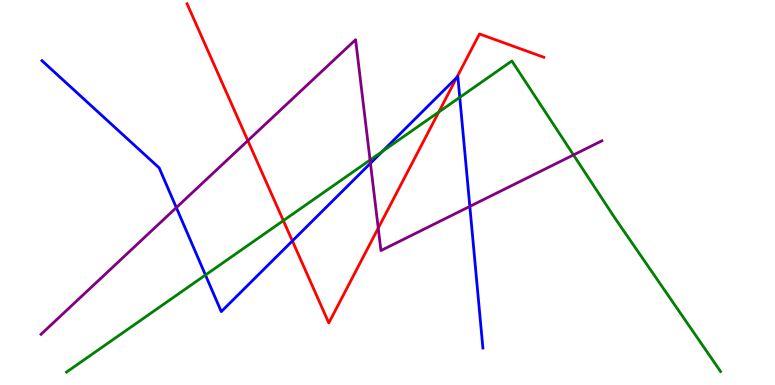[{'lines': ['blue', 'red'], 'intersections': [{'x': 3.77, 'y': 3.74}, {'x': 5.89, 'y': 7.99}]}, {'lines': ['green', 'red'], 'intersections': [{'x': 3.66, 'y': 4.27}, {'x': 5.66, 'y': 7.09}]}, {'lines': ['purple', 'red'], 'intersections': [{'x': 3.2, 'y': 6.35}, {'x': 4.88, 'y': 4.07}]}, {'lines': ['blue', 'green'], 'intersections': [{'x': 2.65, 'y': 2.86}, {'x': 4.93, 'y': 6.07}, {'x': 5.93, 'y': 7.47}]}, {'lines': ['blue', 'purple'], 'intersections': [{'x': 2.28, 'y': 4.61}, {'x': 4.78, 'y': 5.76}, {'x': 6.06, 'y': 4.64}]}, {'lines': ['green', 'purple'], 'intersections': [{'x': 4.77, 'y': 5.84}, {'x': 7.4, 'y': 5.98}]}]